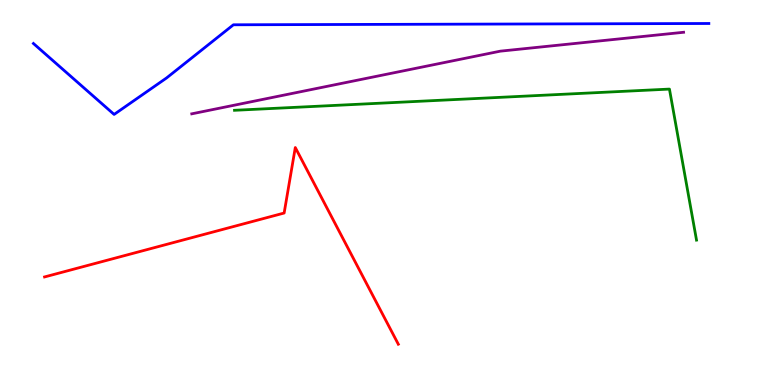[{'lines': ['blue', 'red'], 'intersections': []}, {'lines': ['green', 'red'], 'intersections': []}, {'lines': ['purple', 'red'], 'intersections': []}, {'lines': ['blue', 'green'], 'intersections': []}, {'lines': ['blue', 'purple'], 'intersections': []}, {'lines': ['green', 'purple'], 'intersections': []}]